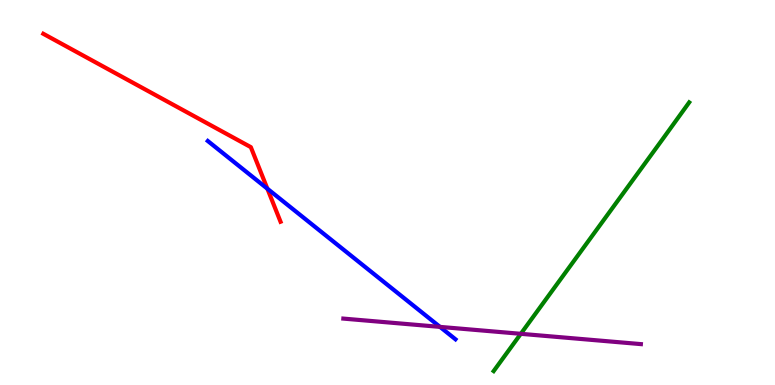[{'lines': ['blue', 'red'], 'intersections': [{'x': 3.45, 'y': 5.1}]}, {'lines': ['green', 'red'], 'intersections': []}, {'lines': ['purple', 'red'], 'intersections': []}, {'lines': ['blue', 'green'], 'intersections': []}, {'lines': ['blue', 'purple'], 'intersections': [{'x': 5.68, 'y': 1.51}]}, {'lines': ['green', 'purple'], 'intersections': [{'x': 6.72, 'y': 1.33}]}]